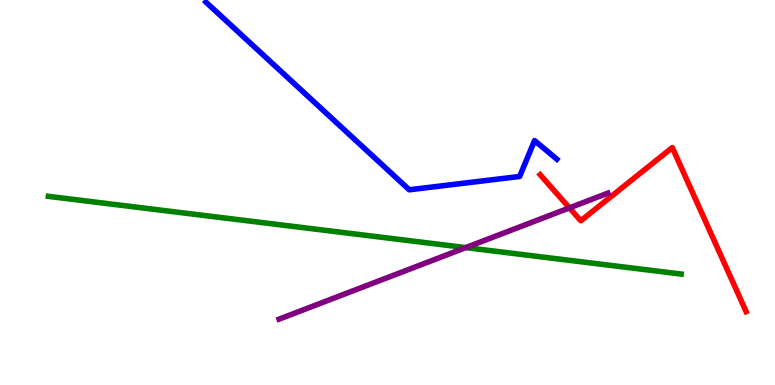[{'lines': ['blue', 'red'], 'intersections': []}, {'lines': ['green', 'red'], 'intersections': []}, {'lines': ['purple', 'red'], 'intersections': [{'x': 7.35, 'y': 4.6}]}, {'lines': ['blue', 'green'], 'intersections': []}, {'lines': ['blue', 'purple'], 'intersections': []}, {'lines': ['green', 'purple'], 'intersections': [{'x': 6.01, 'y': 3.57}]}]